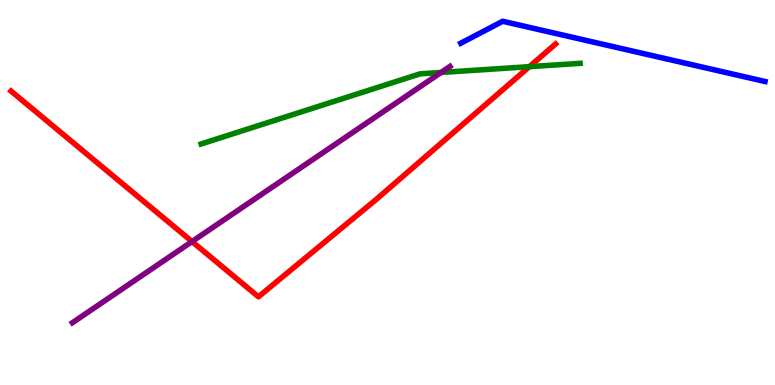[{'lines': ['blue', 'red'], 'intersections': []}, {'lines': ['green', 'red'], 'intersections': [{'x': 6.83, 'y': 8.27}]}, {'lines': ['purple', 'red'], 'intersections': [{'x': 2.48, 'y': 3.73}]}, {'lines': ['blue', 'green'], 'intersections': []}, {'lines': ['blue', 'purple'], 'intersections': []}, {'lines': ['green', 'purple'], 'intersections': [{'x': 5.69, 'y': 8.12}]}]